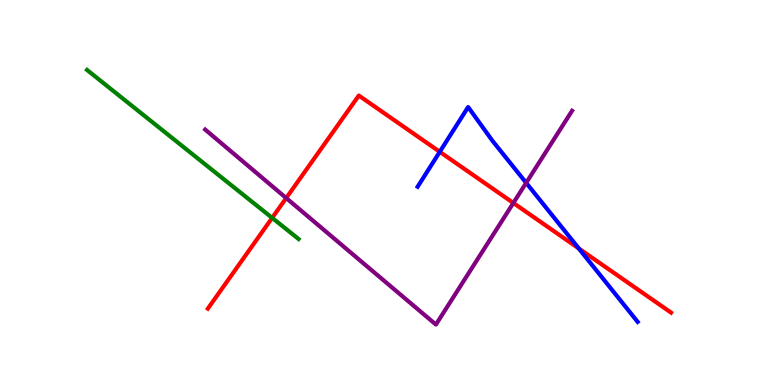[{'lines': ['blue', 'red'], 'intersections': [{'x': 5.67, 'y': 6.06}, {'x': 7.47, 'y': 3.55}]}, {'lines': ['green', 'red'], 'intersections': [{'x': 3.51, 'y': 4.34}]}, {'lines': ['purple', 'red'], 'intersections': [{'x': 3.69, 'y': 4.86}, {'x': 6.62, 'y': 4.73}]}, {'lines': ['blue', 'green'], 'intersections': []}, {'lines': ['blue', 'purple'], 'intersections': [{'x': 6.79, 'y': 5.25}]}, {'lines': ['green', 'purple'], 'intersections': []}]